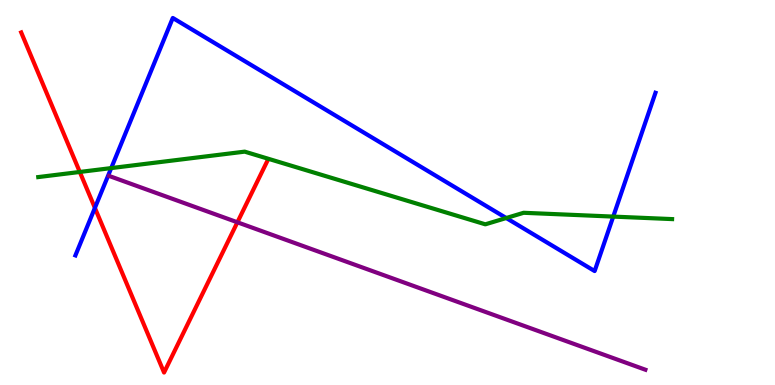[{'lines': ['blue', 'red'], 'intersections': [{'x': 1.22, 'y': 4.6}]}, {'lines': ['green', 'red'], 'intersections': [{'x': 1.03, 'y': 5.53}]}, {'lines': ['purple', 'red'], 'intersections': [{'x': 3.06, 'y': 4.23}]}, {'lines': ['blue', 'green'], 'intersections': [{'x': 1.44, 'y': 5.63}, {'x': 6.53, 'y': 4.34}, {'x': 7.91, 'y': 4.37}]}, {'lines': ['blue', 'purple'], 'intersections': []}, {'lines': ['green', 'purple'], 'intersections': []}]